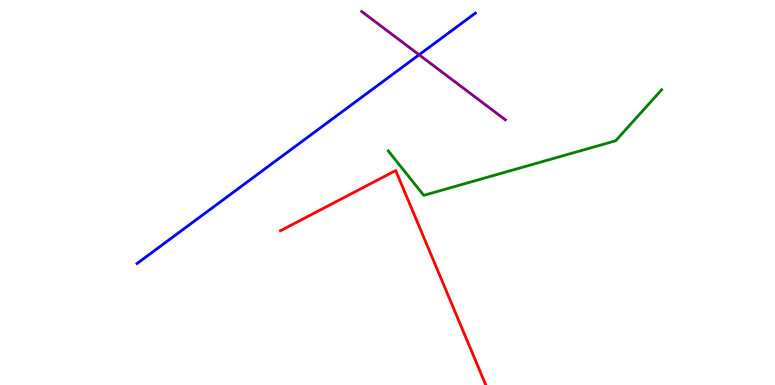[{'lines': ['blue', 'red'], 'intersections': []}, {'lines': ['green', 'red'], 'intersections': []}, {'lines': ['purple', 'red'], 'intersections': []}, {'lines': ['blue', 'green'], 'intersections': []}, {'lines': ['blue', 'purple'], 'intersections': [{'x': 5.41, 'y': 8.58}]}, {'lines': ['green', 'purple'], 'intersections': []}]